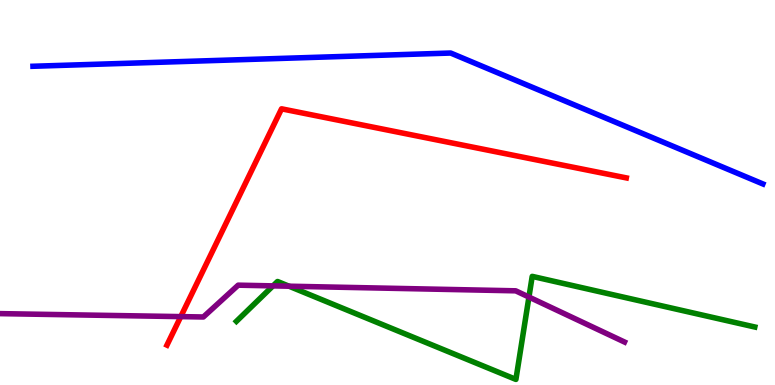[{'lines': ['blue', 'red'], 'intersections': []}, {'lines': ['green', 'red'], 'intersections': []}, {'lines': ['purple', 'red'], 'intersections': [{'x': 2.33, 'y': 1.78}]}, {'lines': ['blue', 'green'], 'intersections': []}, {'lines': ['blue', 'purple'], 'intersections': []}, {'lines': ['green', 'purple'], 'intersections': [{'x': 3.52, 'y': 2.57}, {'x': 3.73, 'y': 2.57}, {'x': 6.83, 'y': 2.28}]}]